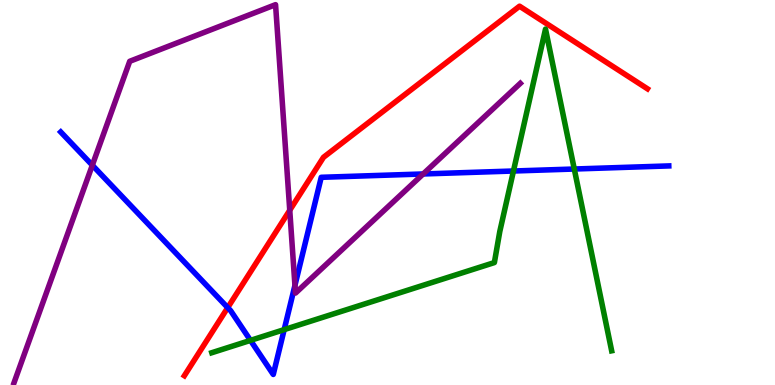[{'lines': ['blue', 'red'], 'intersections': [{'x': 2.94, 'y': 2.01}]}, {'lines': ['green', 'red'], 'intersections': []}, {'lines': ['purple', 'red'], 'intersections': [{'x': 3.74, 'y': 4.54}]}, {'lines': ['blue', 'green'], 'intersections': [{'x': 3.23, 'y': 1.16}, {'x': 3.67, 'y': 1.44}, {'x': 6.63, 'y': 5.56}, {'x': 7.41, 'y': 5.61}]}, {'lines': ['blue', 'purple'], 'intersections': [{'x': 1.19, 'y': 5.71}, {'x': 3.81, 'y': 2.59}, {'x': 5.46, 'y': 5.48}]}, {'lines': ['green', 'purple'], 'intersections': []}]